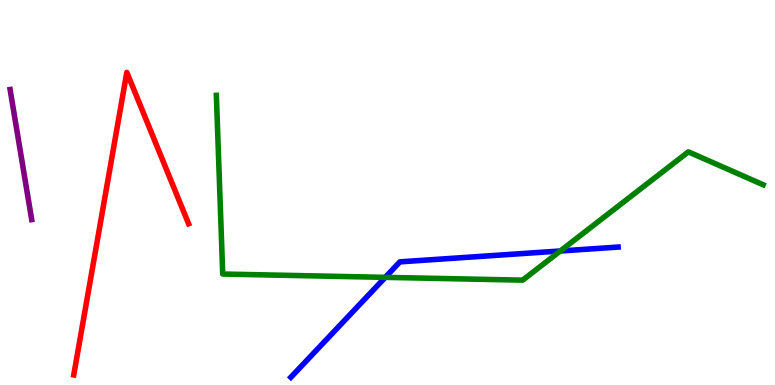[{'lines': ['blue', 'red'], 'intersections': []}, {'lines': ['green', 'red'], 'intersections': []}, {'lines': ['purple', 'red'], 'intersections': []}, {'lines': ['blue', 'green'], 'intersections': [{'x': 4.97, 'y': 2.8}, {'x': 7.23, 'y': 3.48}]}, {'lines': ['blue', 'purple'], 'intersections': []}, {'lines': ['green', 'purple'], 'intersections': []}]